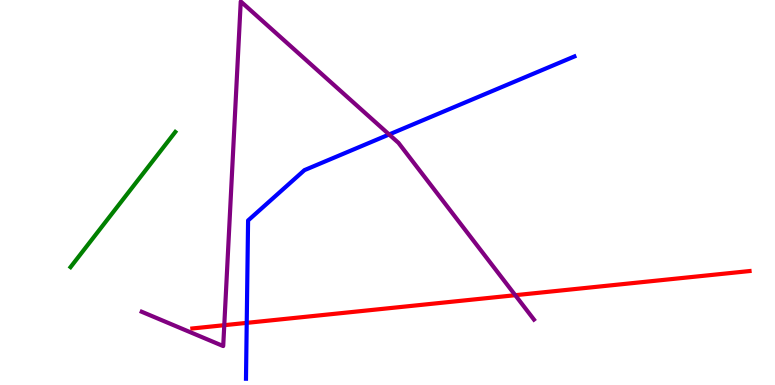[{'lines': ['blue', 'red'], 'intersections': [{'x': 3.18, 'y': 1.61}]}, {'lines': ['green', 'red'], 'intersections': []}, {'lines': ['purple', 'red'], 'intersections': [{'x': 2.89, 'y': 1.55}, {'x': 6.65, 'y': 2.33}]}, {'lines': ['blue', 'green'], 'intersections': []}, {'lines': ['blue', 'purple'], 'intersections': [{'x': 5.02, 'y': 6.51}]}, {'lines': ['green', 'purple'], 'intersections': []}]